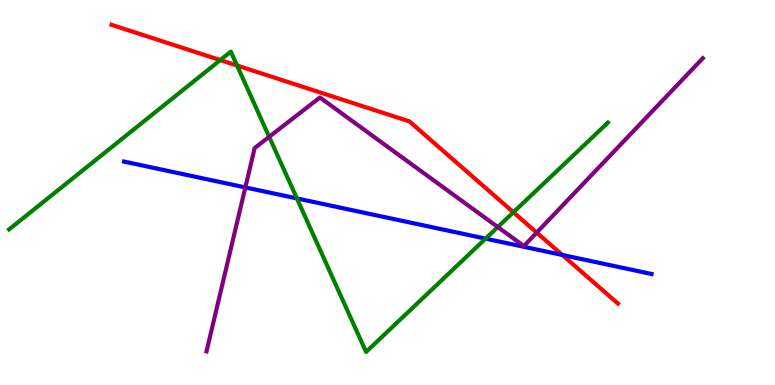[{'lines': ['blue', 'red'], 'intersections': [{'x': 7.26, 'y': 3.38}]}, {'lines': ['green', 'red'], 'intersections': [{'x': 2.84, 'y': 8.44}, {'x': 3.06, 'y': 8.3}, {'x': 6.62, 'y': 4.49}]}, {'lines': ['purple', 'red'], 'intersections': [{'x': 6.93, 'y': 3.96}]}, {'lines': ['blue', 'green'], 'intersections': [{'x': 3.83, 'y': 4.85}, {'x': 6.27, 'y': 3.8}]}, {'lines': ['blue', 'purple'], 'intersections': [{'x': 3.17, 'y': 5.13}]}, {'lines': ['green', 'purple'], 'intersections': [{'x': 3.47, 'y': 6.45}, {'x': 6.42, 'y': 4.1}]}]